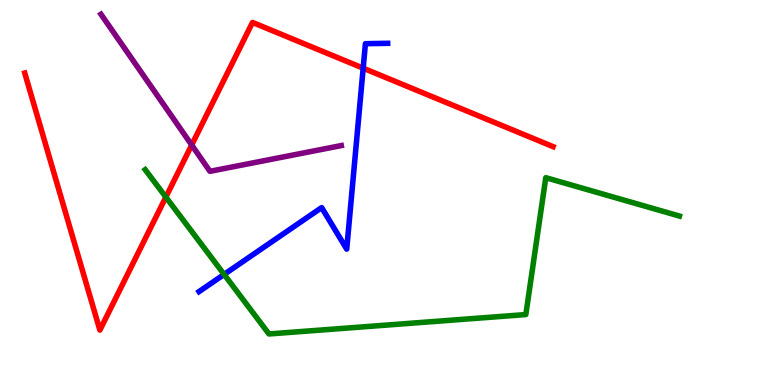[{'lines': ['blue', 'red'], 'intersections': [{'x': 4.69, 'y': 8.23}]}, {'lines': ['green', 'red'], 'intersections': [{'x': 2.14, 'y': 4.88}]}, {'lines': ['purple', 'red'], 'intersections': [{'x': 2.47, 'y': 6.23}]}, {'lines': ['blue', 'green'], 'intersections': [{'x': 2.89, 'y': 2.87}]}, {'lines': ['blue', 'purple'], 'intersections': []}, {'lines': ['green', 'purple'], 'intersections': []}]